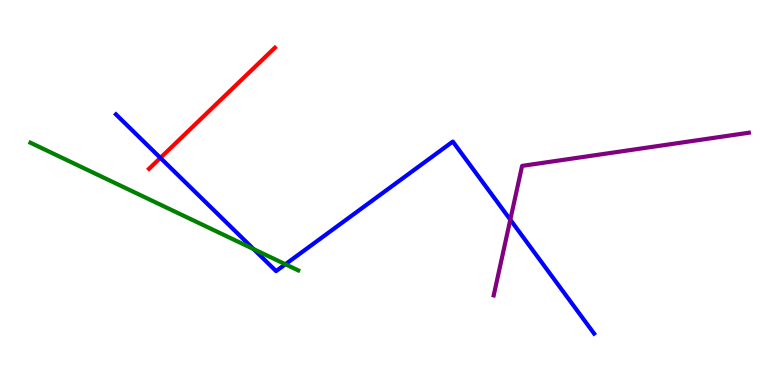[{'lines': ['blue', 'red'], 'intersections': [{'x': 2.07, 'y': 5.9}]}, {'lines': ['green', 'red'], 'intersections': []}, {'lines': ['purple', 'red'], 'intersections': []}, {'lines': ['blue', 'green'], 'intersections': [{'x': 3.27, 'y': 3.53}, {'x': 3.68, 'y': 3.14}]}, {'lines': ['blue', 'purple'], 'intersections': [{'x': 6.58, 'y': 4.29}]}, {'lines': ['green', 'purple'], 'intersections': []}]